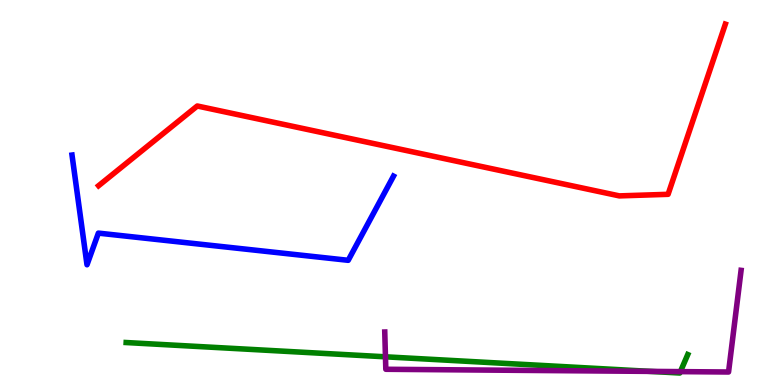[{'lines': ['blue', 'red'], 'intersections': []}, {'lines': ['green', 'red'], 'intersections': []}, {'lines': ['purple', 'red'], 'intersections': []}, {'lines': ['blue', 'green'], 'intersections': []}, {'lines': ['blue', 'purple'], 'intersections': []}, {'lines': ['green', 'purple'], 'intersections': [{'x': 4.97, 'y': 0.732}, {'x': 8.39, 'y': 0.354}, {'x': 8.78, 'y': 0.347}]}]